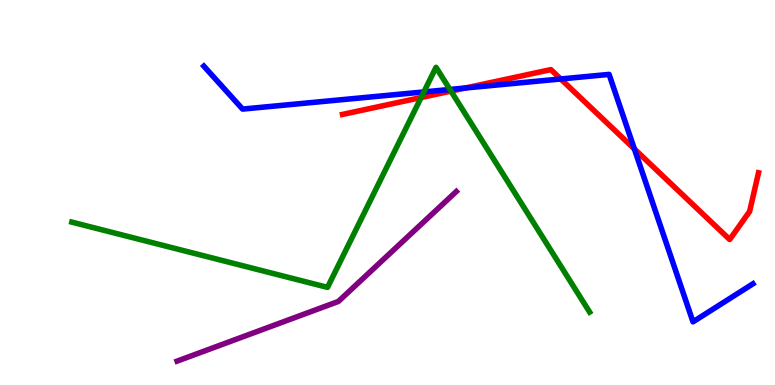[{'lines': ['blue', 'red'], 'intersections': [{'x': 6.01, 'y': 7.71}, {'x': 7.24, 'y': 7.95}, {'x': 8.19, 'y': 6.13}]}, {'lines': ['green', 'red'], 'intersections': [{'x': 5.43, 'y': 7.47}, {'x': 5.82, 'y': 7.63}]}, {'lines': ['purple', 'red'], 'intersections': []}, {'lines': ['blue', 'green'], 'intersections': [{'x': 5.47, 'y': 7.61}, {'x': 5.81, 'y': 7.68}]}, {'lines': ['blue', 'purple'], 'intersections': []}, {'lines': ['green', 'purple'], 'intersections': []}]